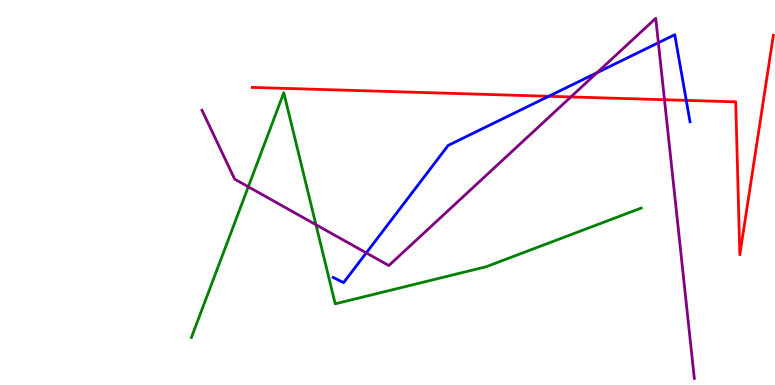[{'lines': ['blue', 'red'], 'intersections': [{'x': 7.08, 'y': 7.5}, {'x': 8.86, 'y': 7.39}]}, {'lines': ['green', 'red'], 'intersections': []}, {'lines': ['purple', 'red'], 'intersections': [{'x': 7.37, 'y': 7.48}, {'x': 8.57, 'y': 7.41}]}, {'lines': ['blue', 'green'], 'intersections': []}, {'lines': ['blue', 'purple'], 'intersections': [{'x': 4.73, 'y': 3.43}, {'x': 7.7, 'y': 8.11}, {'x': 8.5, 'y': 8.89}]}, {'lines': ['green', 'purple'], 'intersections': [{'x': 3.2, 'y': 5.15}, {'x': 4.08, 'y': 4.16}]}]